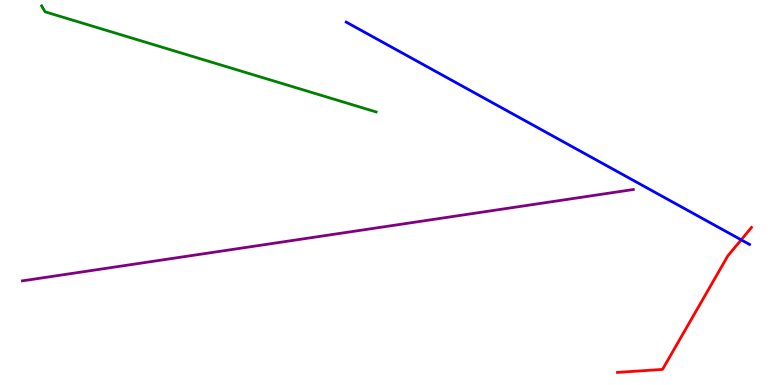[{'lines': ['blue', 'red'], 'intersections': [{'x': 9.56, 'y': 3.77}]}, {'lines': ['green', 'red'], 'intersections': []}, {'lines': ['purple', 'red'], 'intersections': []}, {'lines': ['blue', 'green'], 'intersections': []}, {'lines': ['blue', 'purple'], 'intersections': []}, {'lines': ['green', 'purple'], 'intersections': []}]